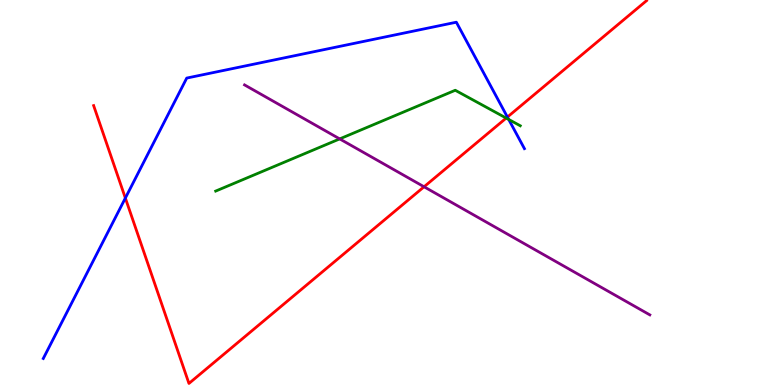[{'lines': ['blue', 'red'], 'intersections': [{'x': 1.62, 'y': 4.86}, {'x': 6.55, 'y': 6.96}]}, {'lines': ['green', 'red'], 'intersections': [{'x': 6.53, 'y': 6.93}]}, {'lines': ['purple', 'red'], 'intersections': [{'x': 5.47, 'y': 5.15}]}, {'lines': ['blue', 'green'], 'intersections': [{'x': 6.56, 'y': 6.9}]}, {'lines': ['blue', 'purple'], 'intersections': []}, {'lines': ['green', 'purple'], 'intersections': [{'x': 4.38, 'y': 6.39}]}]